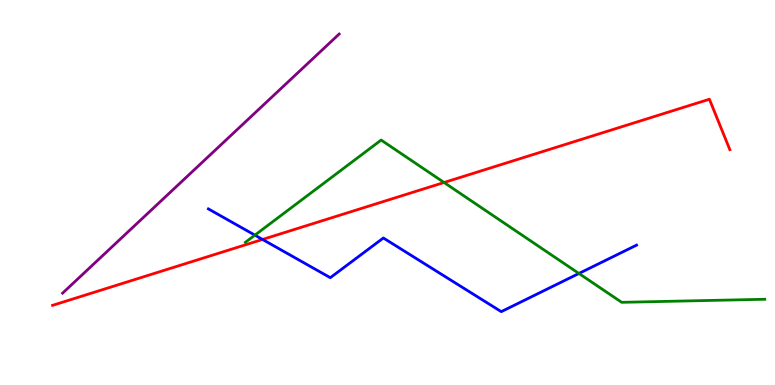[{'lines': ['blue', 'red'], 'intersections': [{'x': 3.39, 'y': 3.78}]}, {'lines': ['green', 'red'], 'intersections': [{'x': 5.73, 'y': 5.26}]}, {'lines': ['purple', 'red'], 'intersections': []}, {'lines': ['blue', 'green'], 'intersections': [{'x': 3.29, 'y': 3.89}, {'x': 7.47, 'y': 2.9}]}, {'lines': ['blue', 'purple'], 'intersections': []}, {'lines': ['green', 'purple'], 'intersections': []}]